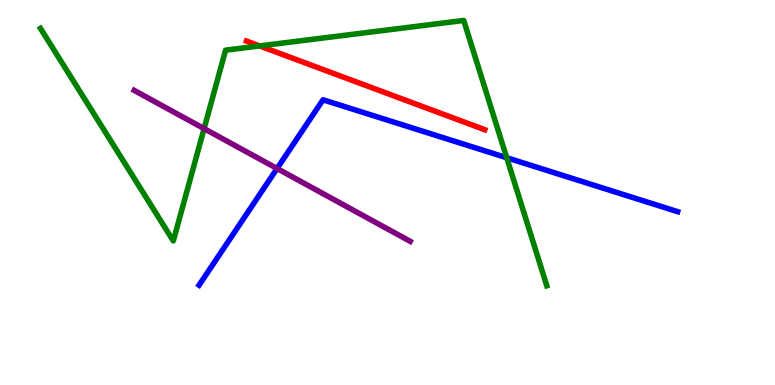[{'lines': ['blue', 'red'], 'intersections': []}, {'lines': ['green', 'red'], 'intersections': [{'x': 3.35, 'y': 8.81}]}, {'lines': ['purple', 'red'], 'intersections': []}, {'lines': ['blue', 'green'], 'intersections': [{'x': 6.54, 'y': 5.9}]}, {'lines': ['blue', 'purple'], 'intersections': [{'x': 3.58, 'y': 5.62}]}, {'lines': ['green', 'purple'], 'intersections': [{'x': 2.63, 'y': 6.66}]}]